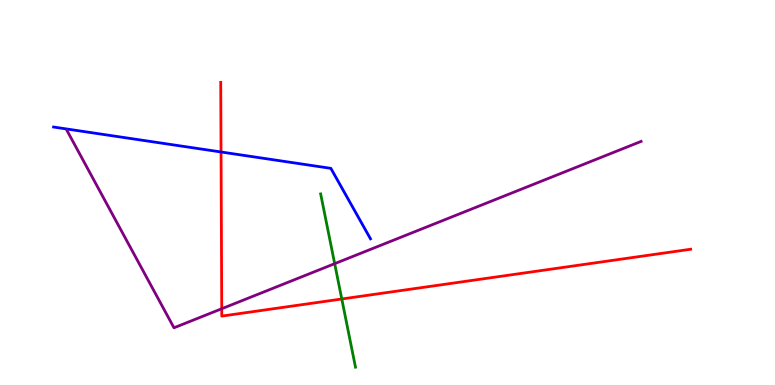[{'lines': ['blue', 'red'], 'intersections': [{'x': 2.85, 'y': 6.05}]}, {'lines': ['green', 'red'], 'intersections': [{'x': 4.41, 'y': 2.23}]}, {'lines': ['purple', 'red'], 'intersections': [{'x': 2.86, 'y': 1.98}]}, {'lines': ['blue', 'green'], 'intersections': []}, {'lines': ['blue', 'purple'], 'intersections': []}, {'lines': ['green', 'purple'], 'intersections': [{'x': 4.32, 'y': 3.15}]}]